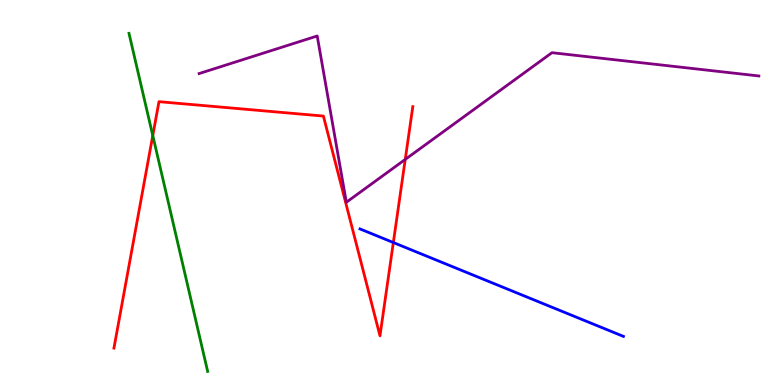[{'lines': ['blue', 'red'], 'intersections': [{'x': 5.08, 'y': 3.7}]}, {'lines': ['green', 'red'], 'intersections': [{'x': 1.97, 'y': 6.48}]}, {'lines': ['purple', 'red'], 'intersections': [{'x': 5.23, 'y': 5.86}]}, {'lines': ['blue', 'green'], 'intersections': []}, {'lines': ['blue', 'purple'], 'intersections': []}, {'lines': ['green', 'purple'], 'intersections': []}]